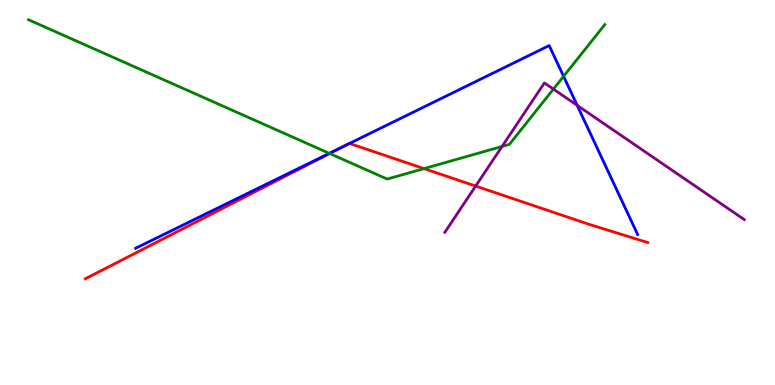[{'lines': ['blue', 'red'], 'intersections': [{'x': 4.46, 'y': 6.22}, {'x': 4.51, 'y': 6.27}]}, {'lines': ['green', 'red'], 'intersections': [{'x': 4.25, 'y': 6.01}, {'x': 5.47, 'y': 5.62}]}, {'lines': ['purple', 'red'], 'intersections': [{'x': 6.14, 'y': 5.17}]}, {'lines': ['blue', 'green'], 'intersections': [{'x': 4.25, 'y': 6.02}, {'x': 7.27, 'y': 8.02}]}, {'lines': ['blue', 'purple'], 'intersections': [{'x': 7.45, 'y': 7.26}]}, {'lines': ['green', 'purple'], 'intersections': [{'x': 6.48, 'y': 6.2}, {'x': 7.14, 'y': 7.69}]}]